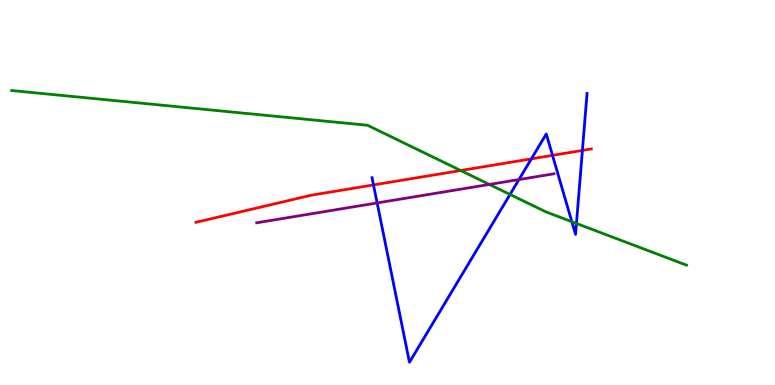[{'lines': ['blue', 'red'], 'intersections': [{'x': 4.82, 'y': 5.2}, {'x': 6.86, 'y': 5.87}, {'x': 7.13, 'y': 5.96}, {'x': 7.51, 'y': 6.09}]}, {'lines': ['green', 'red'], 'intersections': [{'x': 5.94, 'y': 5.57}]}, {'lines': ['purple', 'red'], 'intersections': []}, {'lines': ['blue', 'green'], 'intersections': [{'x': 6.58, 'y': 4.95}, {'x': 7.38, 'y': 4.24}, {'x': 7.44, 'y': 4.2}]}, {'lines': ['blue', 'purple'], 'intersections': [{'x': 4.87, 'y': 4.73}, {'x': 6.7, 'y': 5.34}]}, {'lines': ['green', 'purple'], 'intersections': [{'x': 6.31, 'y': 5.21}]}]